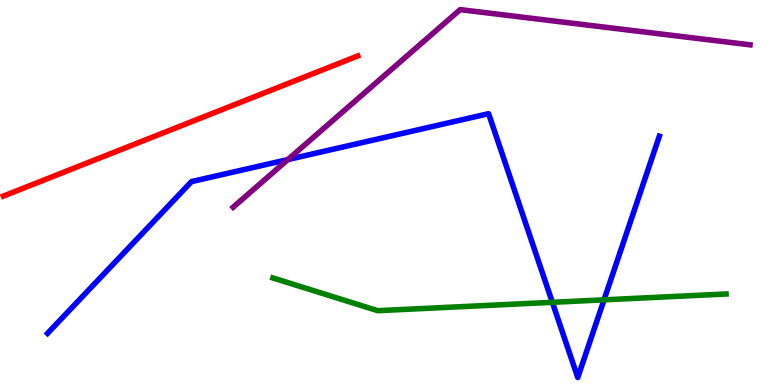[{'lines': ['blue', 'red'], 'intersections': []}, {'lines': ['green', 'red'], 'intersections': []}, {'lines': ['purple', 'red'], 'intersections': []}, {'lines': ['blue', 'green'], 'intersections': [{'x': 7.13, 'y': 2.15}, {'x': 7.79, 'y': 2.21}]}, {'lines': ['blue', 'purple'], 'intersections': [{'x': 3.71, 'y': 5.86}]}, {'lines': ['green', 'purple'], 'intersections': []}]